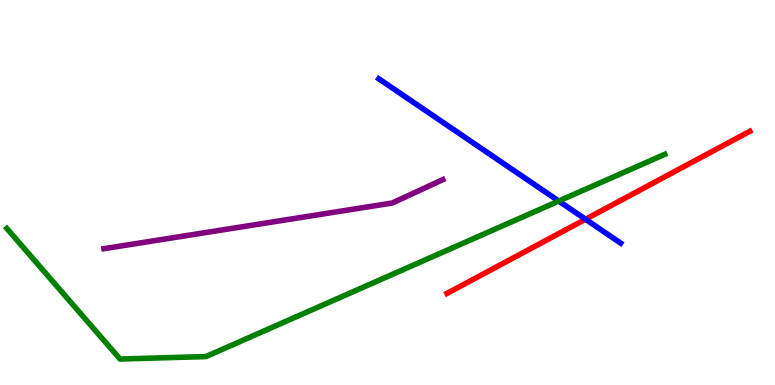[{'lines': ['blue', 'red'], 'intersections': [{'x': 7.56, 'y': 4.31}]}, {'lines': ['green', 'red'], 'intersections': []}, {'lines': ['purple', 'red'], 'intersections': []}, {'lines': ['blue', 'green'], 'intersections': [{'x': 7.21, 'y': 4.78}]}, {'lines': ['blue', 'purple'], 'intersections': []}, {'lines': ['green', 'purple'], 'intersections': []}]